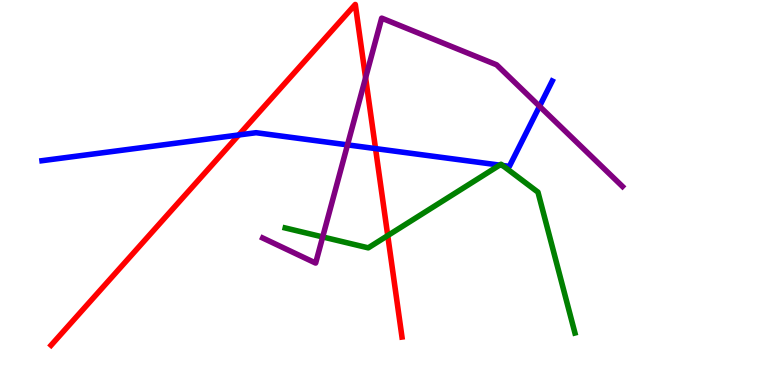[{'lines': ['blue', 'red'], 'intersections': [{'x': 3.08, 'y': 6.49}, {'x': 4.85, 'y': 6.14}]}, {'lines': ['green', 'red'], 'intersections': [{'x': 5.0, 'y': 3.88}]}, {'lines': ['purple', 'red'], 'intersections': [{'x': 4.72, 'y': 7.98}]}, {'lines': ['blue', 'green'], 'intersections': [{'x': 6.45, 'y': 5.71}, {'x': 6.49, 'y': 5.7}]}, {'lines': ['blue', 'purple'], 'intersections': [{'x': 4.48, 'y': 6.24}, {'x': 6.96, 'y': 7.24}]}, {'lines': ['green', 'purple'], 'intersections': [{'x': 4.16, 'y': 3.85}]}]